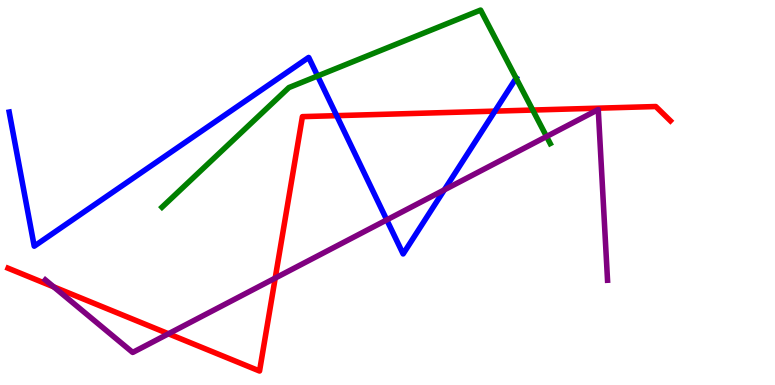[{'lines': ['blue', 'red'], 'intersections': [{'x': 4.34, 'y': 7.0}, {'x': 6.39, 'y': 7.11}]}, {'lines': ['green', 'red'], 'intersections': [{'x': 6.87, 'y': 7.14}]}, {'lines': ['purple', 'red'], 'intersections': [{'x': 0.693, 'y': 2.55}, {'x': 2.17, 'y': 1.33}, {'x': 3.55, 'y': 2.78}]}, {'lines': ['blue', 'green'], 'intersections': [{'x': 4.1, 'y': 8.03}, {'x': 6.66, 'y': 7.97}]}, {'lines': ['blue', 'purple'], 'intersections': [{'x': 4.99, 'y': 4.29}, {'x': 5.73, 'y': 5.07}]}, {'lines': ['green', 'purple'], 'intersections': [{'x': 7.05, 'y': 6.45}]}]